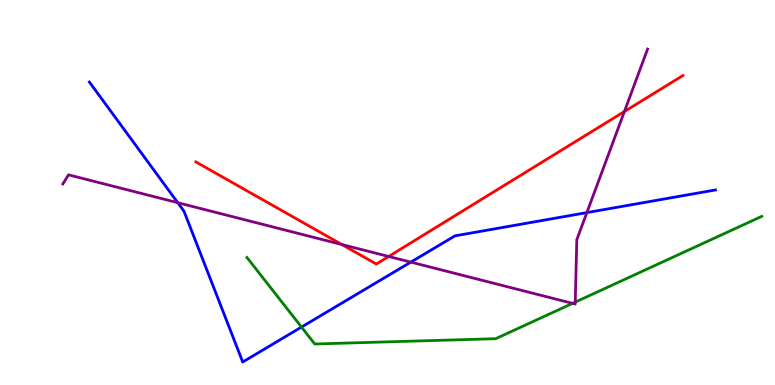[{'lines': ['blue', 'red'], 'intersections': []}, {'lines': ['green', 'red'], 'intersections': []}, {'lines': ['purple', 'red'], 'intersections': [{'x': 4.41, 'y': 3.65}, {'x': 5.02, 'y': 3.34}, {'x': 8.06, 'y': 7.1}]}, {'lines': ['blue', 'green'], 'intersections': [{'x': 3.89, 'y': 1.5}]}, {'lines': ['blue', 'purple'], 'intersections': [{'x': 2.29, 'y': 4.74}, {'x': 5.3, 'y': 3.19}, {'x': 7.57, 'y': 4.48}]}, {'lines': ['green', 'purple'], 'intersections': [{'x': 7.39, 'y': 2.12}, {'x': 7.42, 'y': 2.15}]}]